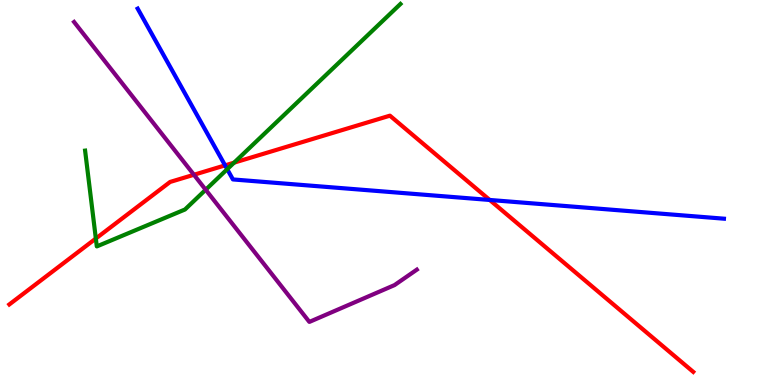[{'lines': ['blue', 'red'], 'intersections': [{'x': 2.9, 'y': 5.7}, {'x': 6.32, 'y': 4.81}]}, {'lines': ['green', 'red'], 'intersections': [{'x': 1.24, 'y': 3.8}, {'x': 3.02, 'y': 5.78}]}, {'lines': ['purple', 'red'], 'intersections': [{'x': 2.5, 'y': 5.46}]}, {'lines': ['blue', 'green'], 'intersections': [{'x': 2.93, 'y': 5.61}]}, {'lines': ['blue', 'purple'], 'intersections': []}, {'lines': ['green', 'purple'], 'intersections': [{'x': 2.65, 'y': 5.07}]}]